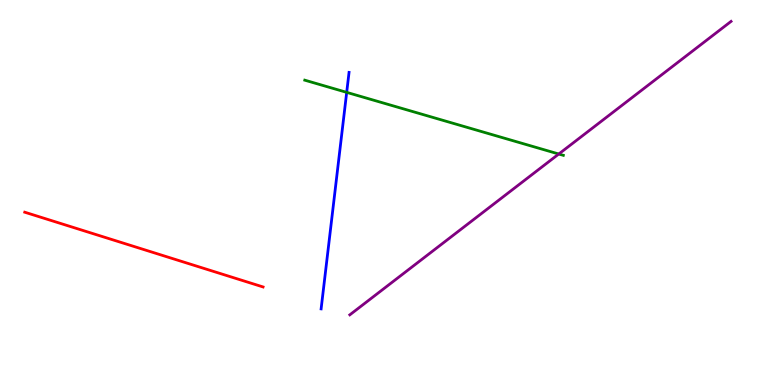[{'lines': ['blue', 'red'], 'intersections': []}, {'lines': ['green', 'red'], 'intersections': []}, {'lines': ['purple', 'red'], 'intersections': []}, {'lines': ['blue', 'green'], 'intersections': [{'x': 4.47, 'y': 7.6}]}, {'lines': ['blue', 'purple'], 'intersections': []}, {'lines': ['green', 'purple'], 'intersections': [{'x': 7.21, 'y': 6.0}]}]